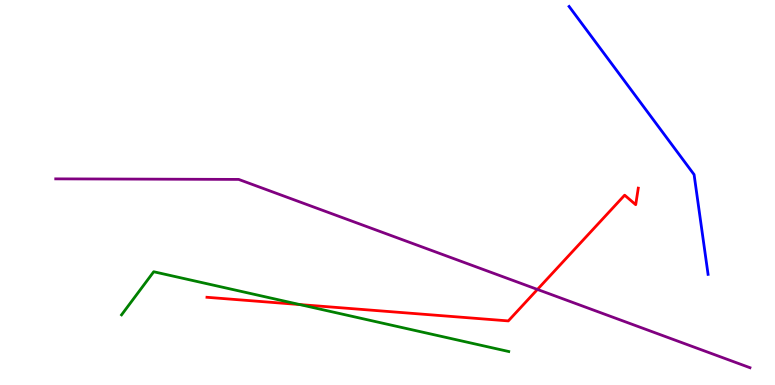[{'lines': ['blue', 'red'], 'intersections': []}, {'lines': ['green', 'red'], 'intersections': [{'x': 3.87, 'y': 2.09}]}, {'lines': ['purple', 'red'], 'intersections': [{'x': 6.93, 'y': 2.48}]}, {'lines': ['blue', 'green'], 'intersections': []}, {'lines': ['blue', 'purple'], 'intersections': []}, {'lines': ['green', 'purple'], 'intersections': []}]